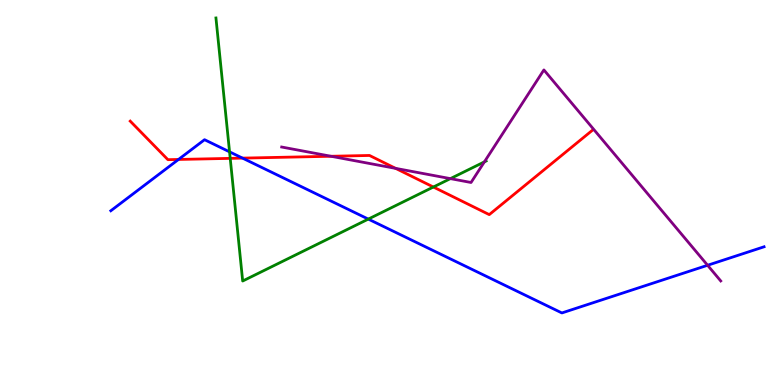[{'lines': ['blue', 'red'], 'intersections': [{'x': 2.3, 'y': 5.86}, {'x': 3.13, 'y': 5.89}]}, {'lines': ['green', 'red'], 'intersections': [{'x': 2.97, 'y': 5.89}, {'x': 5.59, 'y': 5.14}]}, {'lines': ['purple', 'red'], 'intersections': [{'x': 4.27, 'y': 5.94}, {'x': 5.1, 'y': 5.63}]}, {'lines': ['blue', 'green'], 'intersections': [{'x': 2.96, 'y': 6.06}, {'x': 4.75, 'y': 4.31}]}, {'lines': ['blue', 'purple'], 'intersections': [{'x': 9.13, 'y': 3.11}]}, {'lines': ['green', 'purple'], 'intersections': [{'x': 5.81, 'y': 5.36}, {'x': 6.25, 'y': 5.8}]}]